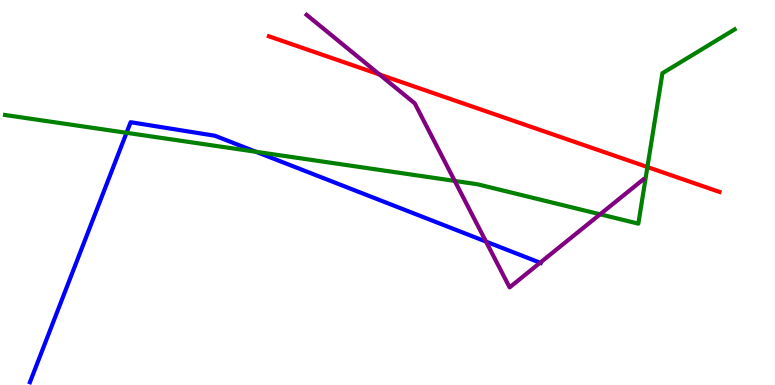[{'lines': ['blue', 'red'], 'intersections': []}, {'lines': ['green', 'red'], 'intersections': [{'x': 8.35, 'y': 5.66}]}, {'lines': ['purple', 'red'], 'intersections': [{'x': 4.9, 'y': 8.07}]}, {'lines': ['blue', 'green'], 'intersections': [{'x': 1.63, 'y': 6.55}, {'x': 3.3, 'y': 6.06}]}, {'lines': ['blue', 'purple'], 'intersections': [{'x': 6.27, 'y': 3.72}, {'x': 6.97, 'y': 3.18}]}, {'lines': ['green', 'purple'], 'intersections': [{'x': 5.87, 'y': 5.3}, {'x': 7.74, 'y': 4.43}]}]